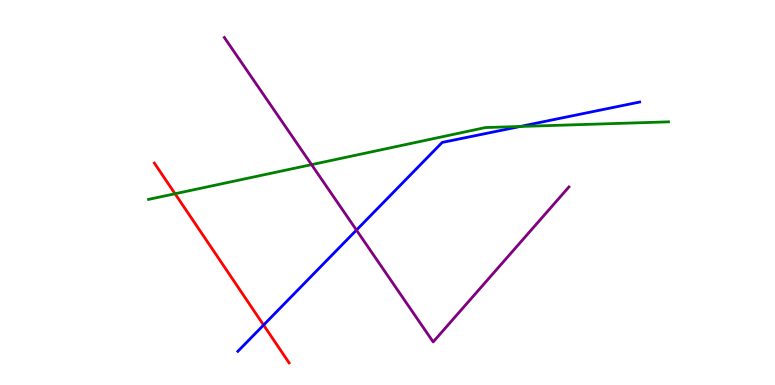[{'lines': ['blue', 'red'], 'intersections': [{'x': 3.4, 'y': 1.56}]}, {'lines': ['green', 'red'], 'intersections': [{'x': 2.26, 'y': 4.97}]}, {'lines': ['purple', 'red'], 'intersections': []}, {'lines': ['blue', 'green'], 'intersections': [{'x': 6.71, 'y': 6.71}]}, {'lines': ['blue', 'purple'], 'intersections': [{'x': 4.6, 'y': 4.02}]}, {'lines': ['green', 'purple'], 'intersections': [{'x': 4.02, 'y': 5.72}]}]